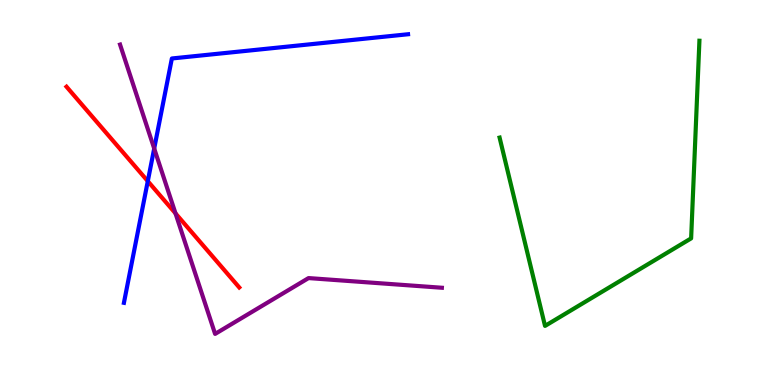[{'lines': ['blue', 'red'], 'intersections': [{'x': 1.91, 'y': 5.29}]}, {'lines': ['green', 'red'], 'intersections': []}, {'lines': ['purple', 'red'], 'intersections': [{'x': 2.26, 'y': 4.46}]}, {'lines': ['blue', 'green'], 'intersections': []}, {'lines': ['blue', 'purple'], 'intersections': [{'x': 1.99, 'y': 6.14}]}, {'lines': ['green', 'purple'], 'intersections': []}]